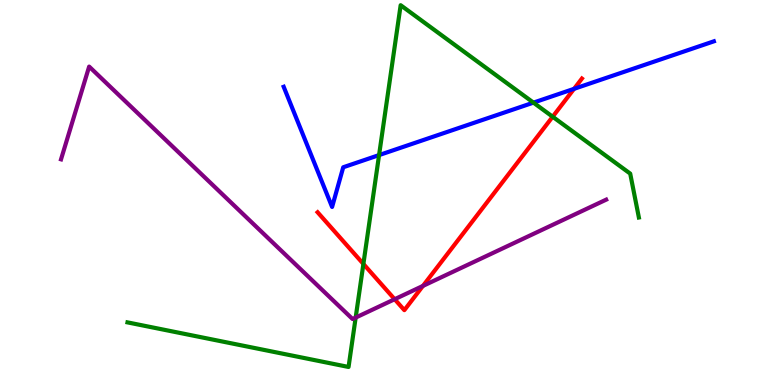[{'lines': ['blue', 'red'], 'intersections': [{'x': 7.41, 'y': 7.69}]}, {'lines': ['green', 'red'], 'intersections': [{'x': 4.69, 'y': 3.14}, {'x': 7.13, 'y': 6.97}]}, {'lines': ['purple', 'red'], 'intersections': [{'x': 5.09, 'y': 2.23}, {'x': 5.46, 'y': 2.57}]}, {'lines': ['blue', 'green'], 'intersections': [{'x': 4.89, 'y': 5.97}, {'x': 6.88, 'y': 7.33}]}, {'lines': ['blue', 'purple'], 'intersections': []}, {'lines': ['green', 'purple'], 'intersections': [{'x': 4.59, 'y': 1.75}]}]